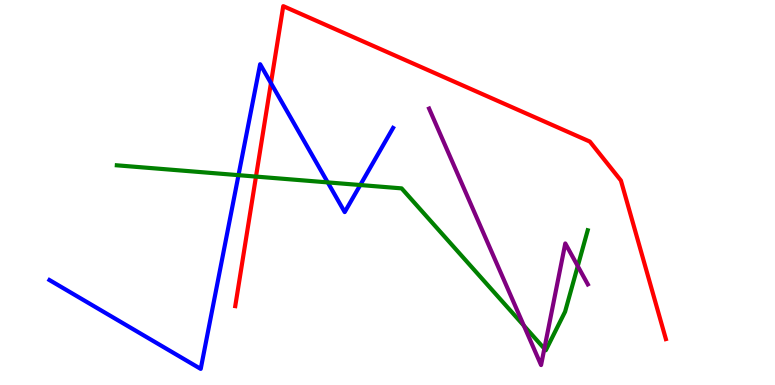[{'lines': ['blue', 'red'], 'intersections': [{'x': 3.5, 'y': 7.84}]}, {'lines': ['green', 'red'], 'intersections': [{'x': 3.3, 'y': 5.41}]}, {'lines': ['purple', 'red'], 'intersections': []}, {'lines': ['blue', 'green'], 'intersections': [{'x': 3.08, 'y': 5.45}, {'x': 4.23, 'y': 5.26}, {'x': 4.65, 'y': 5.19}]}, {'lines': ['blue', 'purple'], 'intersections': []}, {'lines': ['green', 'purple'], 'intersections': [{'x': 6.76, 'y': 1.54}, {'x': 7.02, 'y': 0.944}, {'x': 7.45, 'y': 3.09}]}]